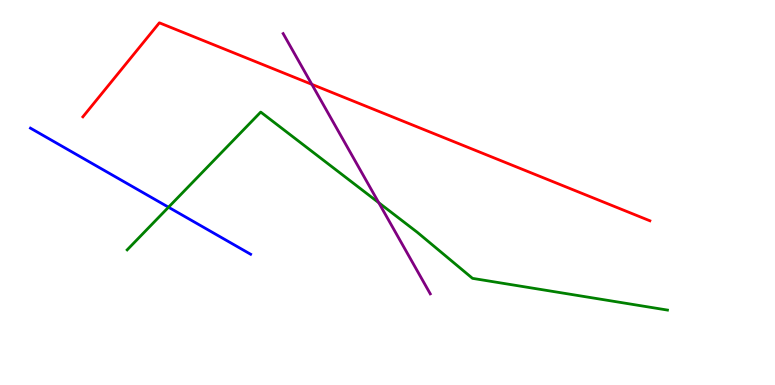[{'lines': ['blue', 'red'], 'intersections': []}, {'lines': ['green', 'red'], 'intersections': []}, {'lines': ['purple', 'red'], 'intersections': [{'x': 4.02, 'y': 7.81}]}, {'lines': ['blue', 'green'], 'intersections': [{'x': 2.17, 'y': 4.62}]}, {'lines': ['blue', 'purple'], 'intersections': []}, {'lines': ['green', 'purple'], 'intersections': [{'x': 4.89, 'y': 4.73}]}]